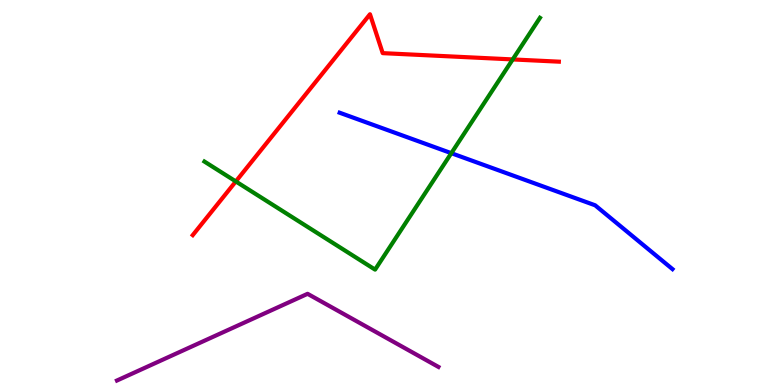[{'lines': ['blue', 'red'], 'intersections': []}, {'lines': ['green', 'red'], 'intersections': [{'x': 3.04, 'y': 5.29}, {'x': 6.62, 'y': 8.46}]}, {'lines': ['purple', 'red'], 'intersections': []}, {'lines': ['blue', 'green'], 'intersections': [{'x': 5.82, 'y': 6.02}]}, {'lines': ['blue', 'purple'], 'intersections': []}, {'lines': ['green', 'purple'], 'intersections': []}]